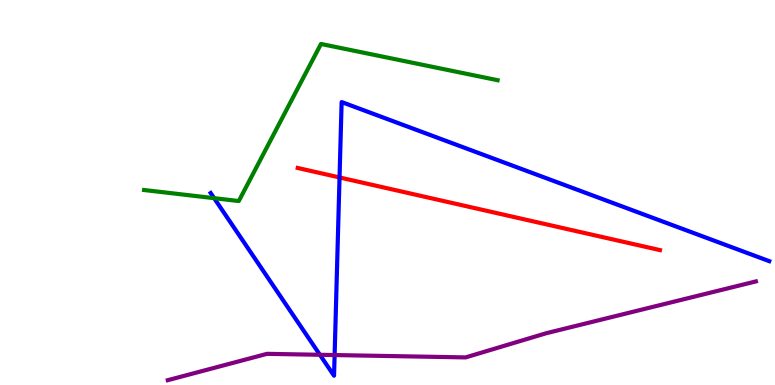[{'lines': ['blue', 'red'], 'intersections': [{'x': 4.38, 'y': 5.39}]}, {'lines': ['green', 'red'], 'intersections': []}, {'lines': ['purple', 'red'], 'intersections': []}, {'lines': ['blue', 'green'], 'intersections': [{'x': 2.76, 'y': 4.85}]}, {'lines': ['blue', 'purple'], 'intersections': [{'x': 4.13, 'y': 0.785}, {'x': 4.32, 'y': 0.778}]}, {'lines': ['green', 'purple'], 'intersections': []}]